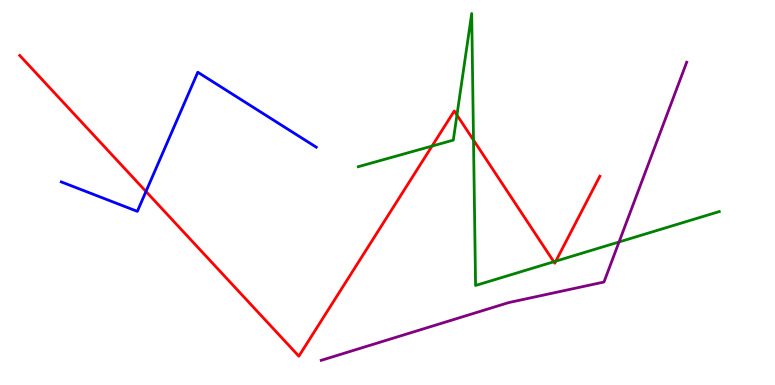[{'lines': ['blue', 'red'], 'intersections': [{'x': 1.88, 'y': 5.03}]}, {'lines': ['green', 'red'], 'intersections': [{'x': 5.57, 'y': 6.21}, {'x': 5.9, 'y': 7.01}, {'x': 6.11, 'y': 6.36}, {'x': 7.15, 'y': 3.2}, {'x': 7.17, 'y': 3.22}]}, {'lines': ['purple', 'red'], 'intersections': []}, {'lines': ['blue', 'green'], 'intersections': []}, {'lines': ['blue', 'purple'], 'intersections': []}, {'lines': ['green', 'purple'], 'intersections': [{'x': 7.99, 'y': 3.72}]}]